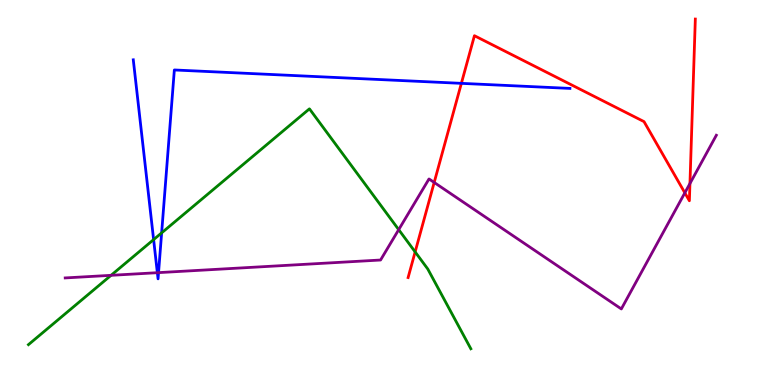[{'lines': ['blue', 'red'], 'intersections': [{'x': 5.95, 'y': 7.84}]}, {'lines': ['green', 'red'], 'intersections': [{'x': 5.36, 'y': 3.46}]}, {'lines': ['purple', 'red'], 'intersections': [{'x': 5.6, 'y': 5.26}, {'x': 8.84, 'y': 4.99}, {'x': 8.9, 'y': 5.23}]}, {'lines': ['blue', 'green'], 'intersections': [{'x': 1.98, 'y': 3.78}, {'x': 2.09, 'y': 3.95}]}, {'lines': ['blue', 'purple'], 'intersections': [{'x': 2.03, 'y': 2.92}, {'x': 2.05, 'y': 2.92}]}, {'lines': ['green', 'purple'], 'intersections': [{'x': 1.43, 'y': 2.85}, {'x': 5.14, 'y': 4.03}]}]